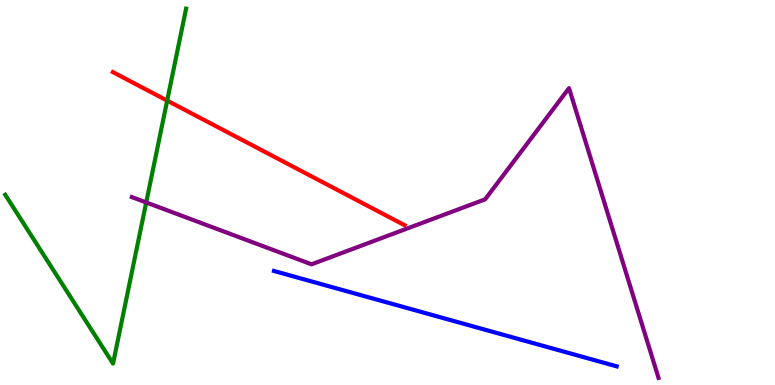[{'lines': ['blue', 'red'], 'intersections': []}, {'lines': ['green', 'red'], 'intersections': [{'x': 2.16, 'y': 7.39}]}, {'lines': ['purple', 'red'], 'intersections': []}, {'lines': ['blue', 'green'], 'intersections': []}, {'lines': ['blue', 'purple'], 'intersections': []}, {'lines': ['green', 'purple'], 'intersections': [{'x': 1.89, 'y': 4.74}]}]